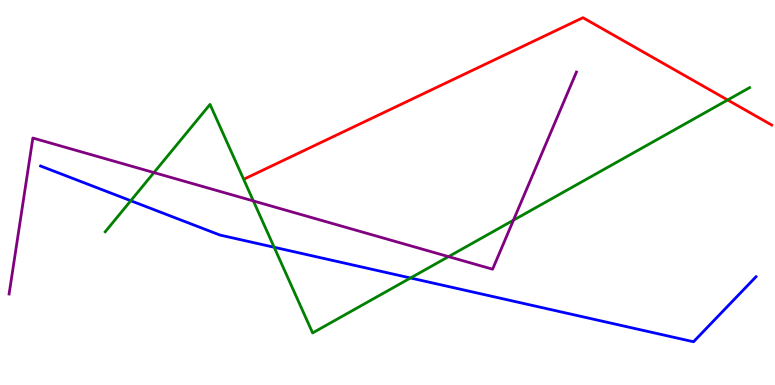[{'lines': ['blue', 'red'], 'intersections': []}, {'lines': ['green', 'red'], 'intersections': [{'x': 9.39, 'y': 7.4}]}, {'lines': ['purple', 'red'], 'intersections': []}, {'lines': ['blue', 'green'], 'intersections': [{'x': 1.69, 'y': 4.79}, {'x': 3.54, 'y': 3.58}, {'x': 5.3, 'y': 2.78}]}, {'lines': ['blue', 'purple'], 'intersections': []}, {'lines': ['green', 'purple'], 'intersections': [{'x': 1.99, 'y': 5.52}, {'x': 3.27, 'y': 4.78}, {'x': 5.79, 'y': 3.33}, {'x': 6.62, 'y': 4.28}]}]